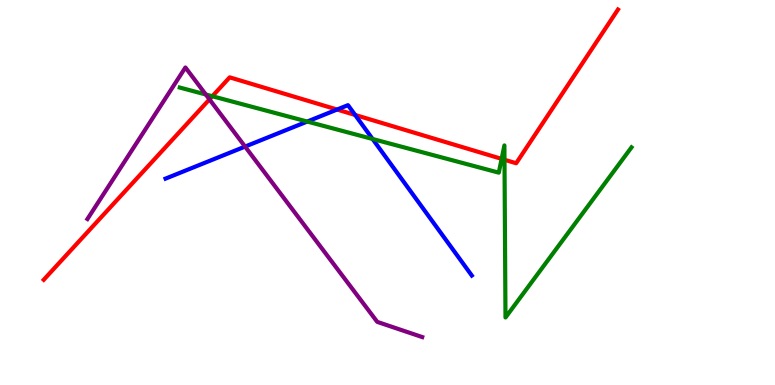[{'lines': ['blue', 'red'], 'intersections': [{'x': 4.35, 'y': 7.15}, {'x': 4.58, 'y': 7.01}]}, {'lines': ['green', 'red'], 'intersections': [{'x': 2.74, 'y': 7.5}, {'x': 6.47, 'y': 5.87}, {'x': 6.51, 'y': 5.85}]}, {'lines': ['purple', 'red'], 'intersections': [{'x': 2.7, 'y': 7.42}]}, {'lines': ['blue', 'green'], 'intersections': [{'x': 3.96, 'y': 6.84}, {'x': 4.81, 'y': 6.39}]}, {'lines': ['blue', 'purple'], 'intersections': [{'x': 3.16, 'y': 6.19}]}, {'lines': ['green', 'purple'], 'intersections': [{'x': 2.66, 'y': 7.55}]}]